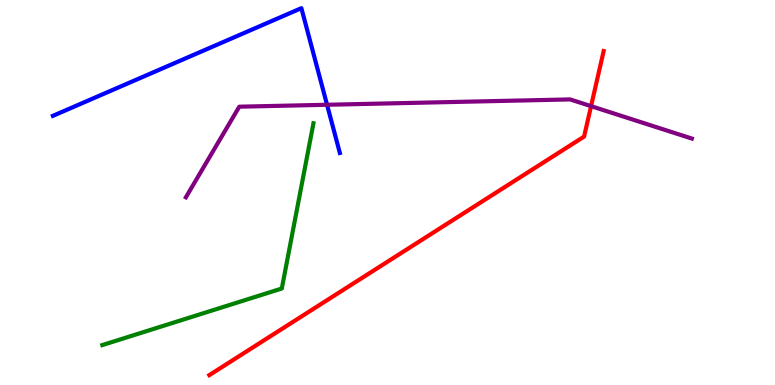[{'lines': ['blue', 'red'], 'intersections': []}, {'lines': ['green', 'red'], 'intersections': []}, {'lines': ['purple', 'red'], 'intersections': [{'x': 7.63, 'y': 7.24}]}, {'lines': ['blue', 'green'], 'intersections': []}, {'lines': ['blue', 'purple'], 'intersections': [{'x': 4.22, 'y': 7.28}]}, {'lines': ['green', 'purple'], 'intersections': []}]